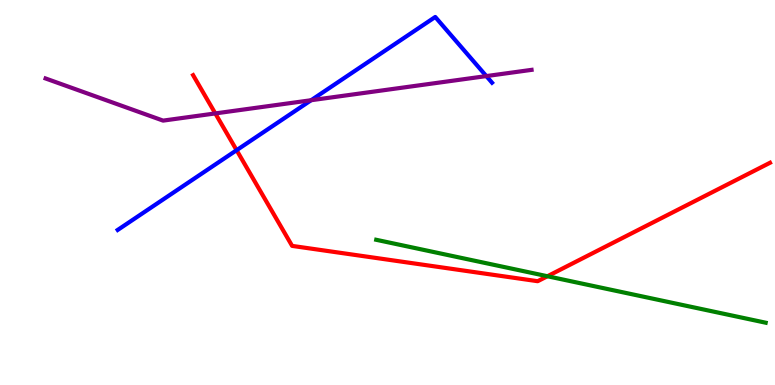[{'lines': ['blue', 'red'], 'intersections': [{'x': 3.05, 'y': 6.1}]}, {'lines': ['green', 'red'], 'intersections': [{'x': 7.06, 'y': 2.83}]}, {'lines': ['purple', 'red'], 'intersections': [{'x': 2.78, 'y': 7.05}]}, {'lines': ['blue', 'green'], 'intersections': []}, {'lines': ['blue', 'purple'], 'intersections': [{'x': 4.01, 'y': 7.4}, {'x': 6.28, 'y': 8.02}]}, {'lines': ['green', 'purple'], 'intersections': []}]